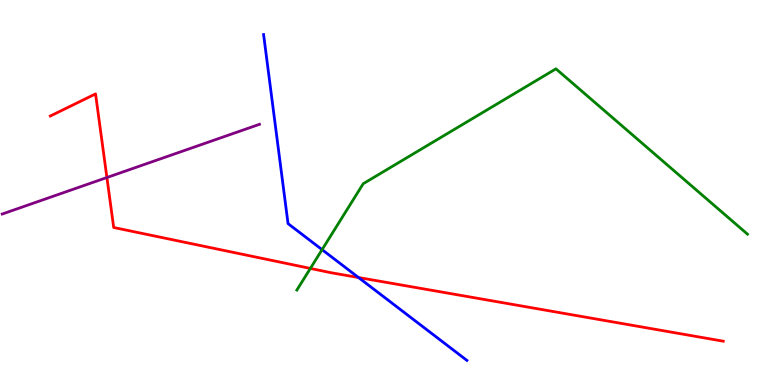[{'lines': ['blue', 'red'], 'intersections': [{'x': 4.63, 'y': 2.79}]}, {'lines': ['green', 'red'], 'intersections': [{'x': 4.0, 'y': 3.03}]}, {'lines': ['purple', 'red'], 'intersections': [{'x': 1.38, 'y': 5.39}]}, {'lines': ['blue', 'green'], 'intersections': [{'x': 4.16, 'y': 3.52}]}, {'lines': ['blue', 'purple'], 'intersections': []}, {'lines': ['green', 'purple'], 'intersections': []}]